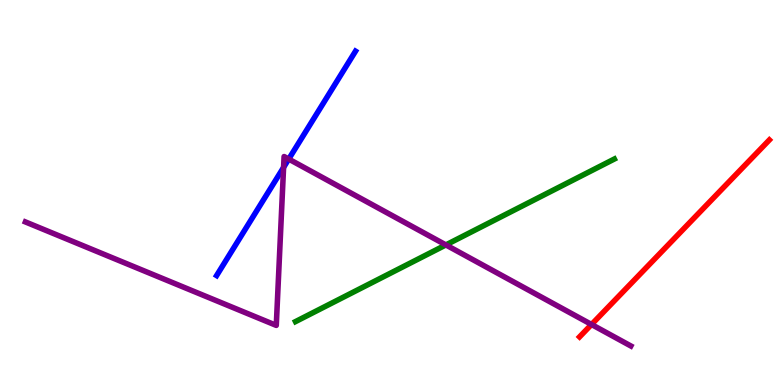[{'lines': ['blue', 'red'], 'intersections': []}, {'lines': ['green', 'red'], 'intersections': []}, {'lines': ['purple', 'red'], 'intersections': [{'x': 7.63, 'y': 1.57}]}, {'lines': ['blue', 'green'], 'intersections': []}, {'lines': ['blue', 'purple'], 'intersections': [{'x': 3.66, 'y': 5.65}, {'x': 3.73, 'y': 5.87}]}, {'lines': ['green', 'purple'], 'intersections': [{'x': 5.75, 'y': 3.64}]}]